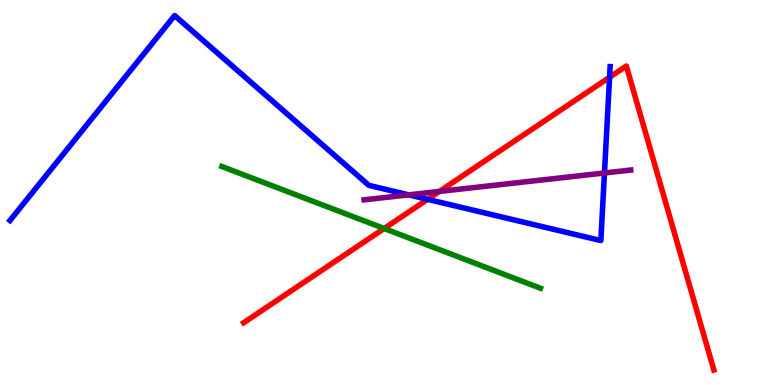[{'lines': ['blue', 'red'], 'intersections': [{'x': 5.52, 'y': 4.82}, {'x': 7.87, 'y': 7.99}]}, {'lines': ['green', 'red'], 'intersections': [{'x': 4.96, 'y': 4.06}]}, {'lines': ['purple', 'red'], 'intersections': [{'x': 5.67, 'y': 5.03}]}, {'lines': ['blue', 'green'], 'intersections': []}, {'lines': ['blue', 'purple'], 'intersections': [{'x': 5.27, 'y': 4.94}, {'x': 7.8, 'y': 5.51}]}, {'lines': ['green', 'purple'], 'intersections': []}]